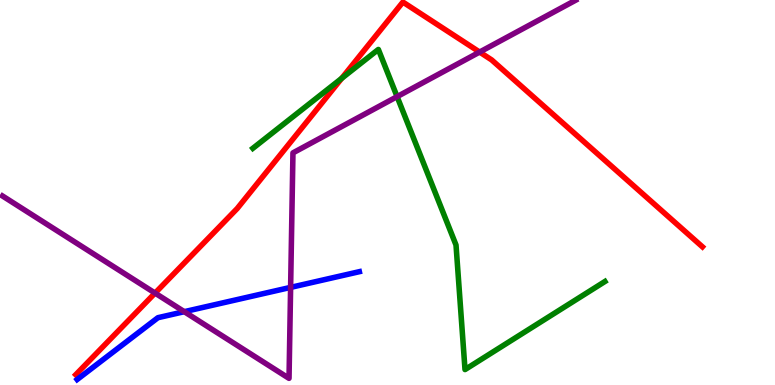[{'lines': ['blue', 'red'], 'intersections': []}, {'lines': ['green', 'red'], 'intersections': [{'x': 4.41, 'y': 7.97}]}, {'lines': ['purple', 'red'], 'intersections': [{'x': 2.0, 'y': 2.39}, {'x': 6.19, 'y': 8.65}]}, {'lines': ['blue', 'green'], 'intersections': []}, {'lines': ['blue', 'purple'], 'intersections': [{'x': 2.38, 'y': 1.9}, {'x': 3.75, 'y': 2.54}]}, {'lines': ['green', 'purple'], 'intersections': [{'x': 5.12, 'y': 7.49}]}]